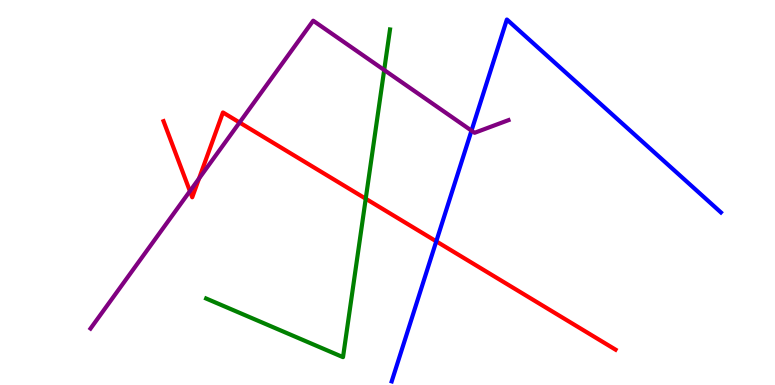[{'lines': ['blue', 'red'], 'intersections': [{'x': 5.63, 'y': 3.73}]}, {'lines': ['green', 'red'], 'intersections': [{'x': 4.72, 'y': 4.84}]}, {'lines': ['purple', 'red'], 'intersections': [{'x': 2.45, 'y': 5.04}, {'x': 2.57, 'y': 5.36}, {'x': 3.09, 'y': 6.82}]}, {'lines': ['blue', 'green'], 'intersections': []}, {'lines': ['blue', 'purple'], 'intersections': [{'x': 6.08, 'y': 6.61}]}, {'lines': ['green', 'purple'], 'intersections': [{'x': 4.96, 'y': 8.18}]}]